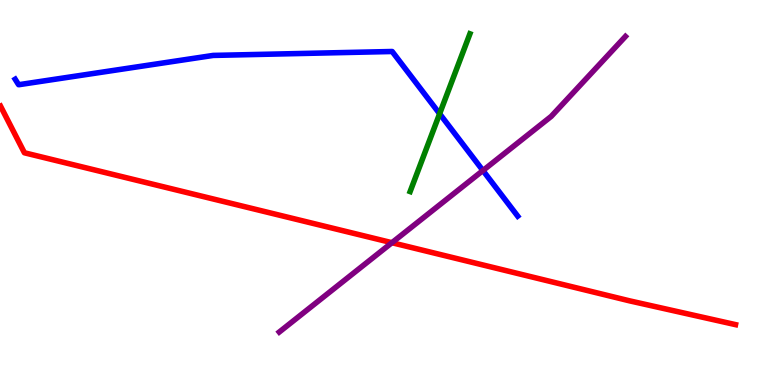[{'lines': ['blue', 'red'], 'intersections': []}, {'lines': ['green', 'red'], 'intersections': []}, {'lines': ['purple', 'red'], 'intersections': [{'x': 5.06, 'y': 3.7}]}, {'lines': ['blue', 'green'], 'intersections': [{'x': 5.67, 'y': 7.05}]}, {'lines': ['blue', 'purple'], 'intersections': [{'x': 6.23, 'y': 5.57}]}, {'lines': ['green', 'purple'], 'intersections': []}]